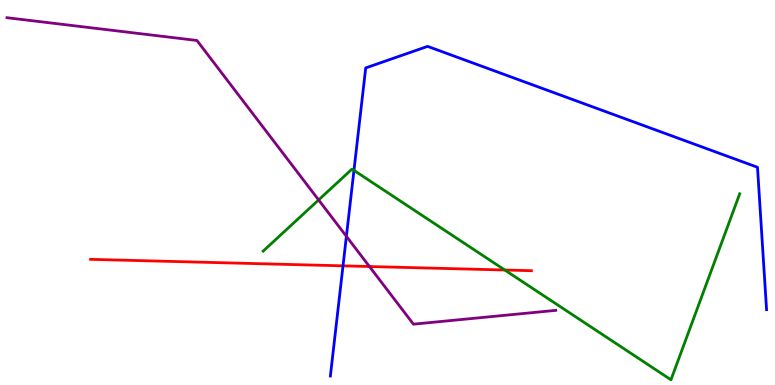[{'lines': ['blue', 'red'], 'intersections': [{'x': 4.43, 'y': 3.09}]}, {'lines': ['green', 'red'], 'intersections': [{'x': 6.51, 'y': 2.99}]}, {'lines': ['purple', 'red'], 'intersections': [{'x': 4.77, 'y': 3.08}]}, {'lines': ['blue', 'green'], 'intersections': [{'x': 4.57, 'y': 5.57}]}, {'lines': ['blue', 'purple'], 'intersections': [{'x': 4.47, 'y': 3.86}]}, {'lines': ['green', 'purple'], 'intersections': [{'x': 4.11, 'y': 4.81}]}]